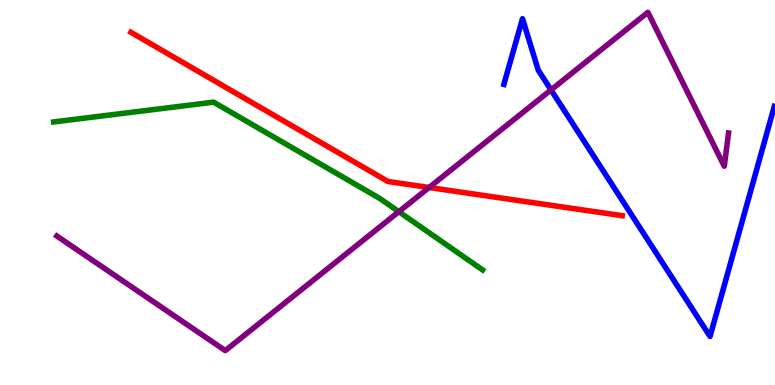[{'lines': ['blue', 'red'], 'intersections': []}, {'lines': ['green', 'red'], 'intersections': []}, {'lines': ['purple', 'red'], 'intersections': [{'x': 5.54, 'y': 5.13}]}, {'lines': ['blue', 'green'], 'intersections': []}, {'lines': ['blue', 'purple'], 'intersections': [{'x': 7.11, 'y': 7.66}]}, {'lines': ['green', 'purple'], 'intersections': [{'x': 5.15, 'y': 4.5}]}]